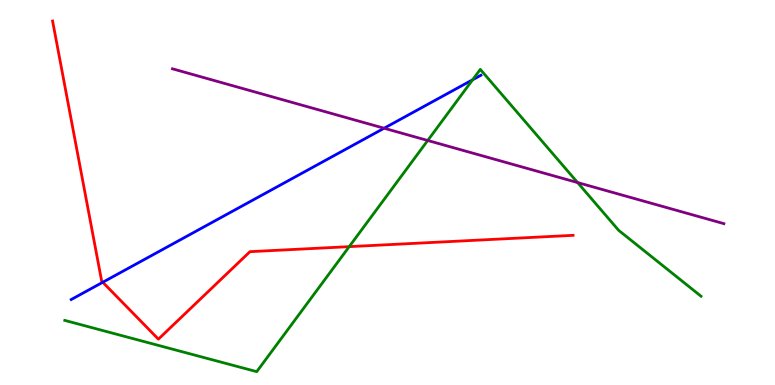[{'lines': ['blue', 'red'], 'intersections': [{'x': 1.33, 'y': 2.67}]}, {'lines': ['green', 'red'], 'intersections': [{'x': 4.51, 'y': 3.59}]}, {'lines': ['purple', 'red'], 'intersections': []}, {'lines': ['blue', 'green'], 'intersections': [{'x': 6.1, 'y': 7.93}]}, {'lines': ['blue', 'purple'], 'intersections': [{'x': 4.96, 'y': 6.67}]}, {'lines': ['green', 'purple'], 'intersections': [{'x': 5.52, 'y': 6.35}, {'x': 7.45, 'y': 5.26}]}]